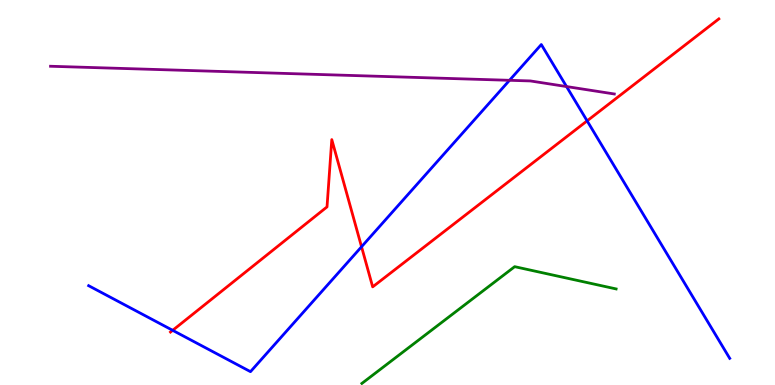[{'lines': ['blue', 'red'], 'intersections': [{'x': 2.23, 'y': 1.42}, {'x': 4.66, 'y': 3.59}, {'x': 7.58, 'y': 6.86}]}, {'lines': ['green', 'red'], 'intersections': []}, {'lines': ['purple', 'red'], 'intersections': []}, {'lines': ['blue', 'green'], 'intersections': []}, {'lines': ['blue', 'purple'], 'intersections': [{'x': 6.57, 'y': 7.91}, {'x': 7.31, 'y': 7.75}]}, {'lines': ['green', 'purple'], 'intersections': []}]